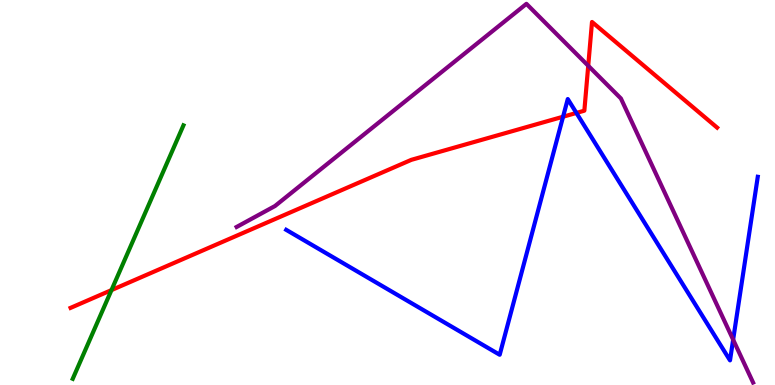[{'lines': ['blue', 'red'], 'intersections': [{'x': 7.27, 'y': 6.97}, {'x': 7.44, 'y': 7.07}]}, {'lines': ['green', 'red'], 'intersections': [{'x': 1.44, 'y': 2.46}]}, {'lines': ['purple', 'red'], 'intersections': [{'x': 7.59, 'y': 8.29}]}, {'lines': ['blue', 'green'], 'intersections': []}, {'lines': ['blue', 'purple'], 'intersections': [{'x': 9.46, 'y': 1.18}]}, {'lines': ['green', 'purple'], 'intersections': []}]